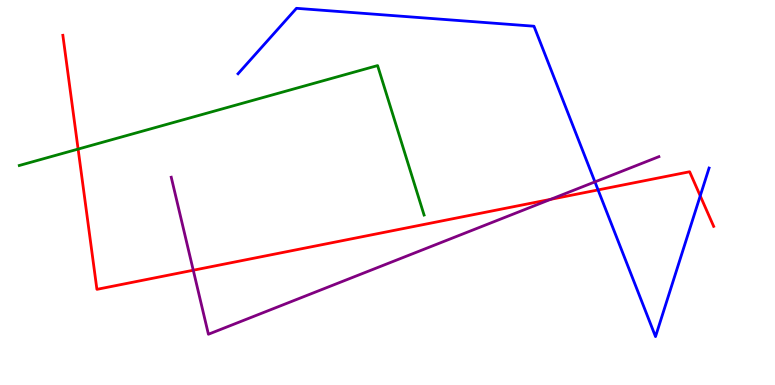[{'lines': ['blue', 'red'], 'intersections': [{'x': 7.72, 'y': 5.07}, {'x': 9.04, 'y': 4.91}]}, {'lines': ['green', 'red'], 'intersections': [{'x': 1.01, 'y': 6.13}]}, {'lines': ['purple', 'red'], 'intersections': [{'x': 2.49, 'y': 2.98}, {'x': 7.11, 'y': 4.82}]}, {'lines': ['blue', 'green'], 'intersections': []}, {'lines': ['blue', 'purple'], 'intersections': [{'x': 7.68, 'y': 5.28}]}, {'lines': ['green', 'purple'], 'intersections': []}]